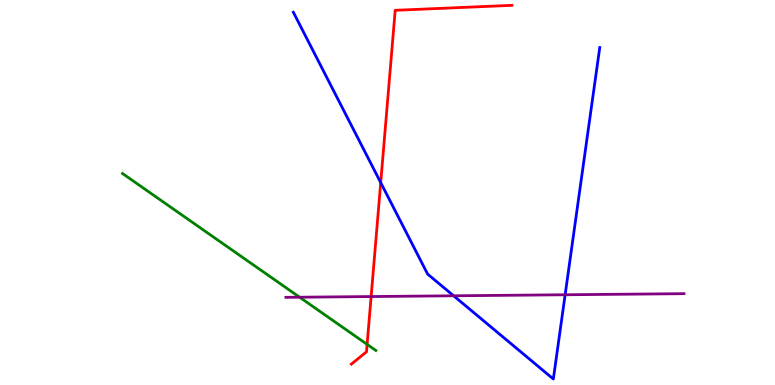[{'lines': ['blue', 'red'], 'intersections': [{'x': 4.91, 'y': 5.26}]}, {'lines': ['green', 'red'], 'intersections': [{'x': 4.74, 'y': 1.06}]}, {'lines': ['purple', 'red'], 'intersections': [{'x': 4.79, 'y': 2.3}]}, {'lines': ['blue', 'green'], 'intersections': []}, {'lines': ['blue', 'purple'], 'intersections': [{'x': 5.85, 'y': 2.32}, {'x': 7.29, 'y': 2.34}]}, {'lines': ['green', 'purple'], 'intersections': [{'x': 3.87, 'y': 2.28}]}]